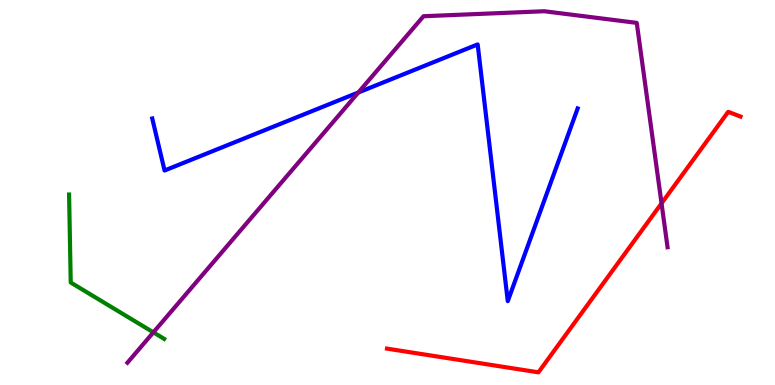[{'lines': ['blue', 'red'], 'intersections': []}, {'lines': ['green', 'red'], 'intersections': []}, {'lines': ['purple', 'red'], 'intersections': [{'x': 8.54, 'y': 4.72}]}, {'lines': ['blue', 'green'], 'intersections': []}, {'lines': ['blue', 'purple'], 'intersections': [{'x': 4.62, 'y': 7.6}]}, {'lines': ['green', 'purple'], 'intersections': [{'x': 1.98, 'y': 1.37}]}]